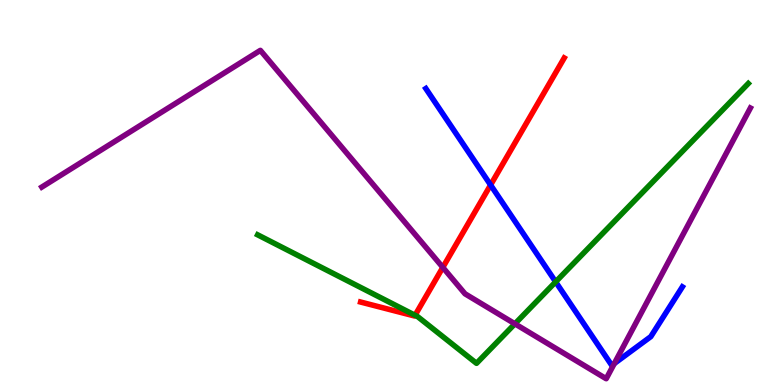[{'lines': ['blue', 'red'], 'intersections': [{'x': 6.33, 'y': 5.2}]}, {'lines': ['green', 'red'], 'intersections': [{'x': 5.36, 'y': 1.81}]}, {'lines': ['purple', 'red'], 'intersections': [{'x': 5.71, 'y': 3.05}]}, {'lines': ['blue', 'green'], 'intersections': [{'x': 7.17, 'y': 2.68}]}, {'lines': ['blue', 'purple'], 'intersections': [{'x': 7.93, 'y': 0.558}]}, {'lines': ['green', 'purple'], 'intersections': [{'x': 6.64, 'y': 1.59}]}]